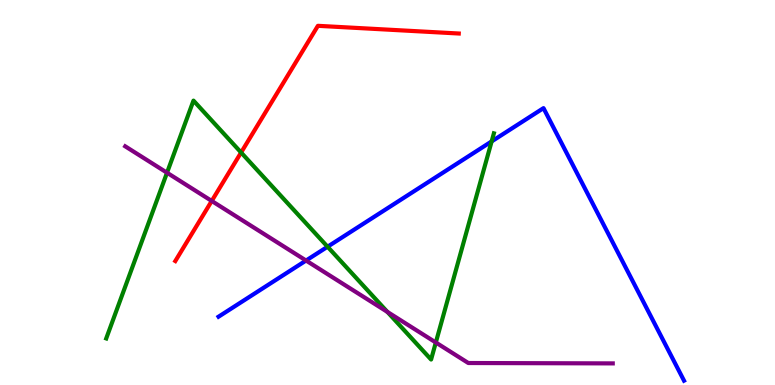[{'lines': ['blue', 'red'], 'intersections': []}, {'lines': ['green', 'red'], 'intersections': [{'x': 3.11, 'y': 6.04}]}, {'lines': ['purple', 'red'], 'intersections': [{'x': 2.73, 'y': 4.78}]}, {'lines': ['blue', 'green'], 'intersections': [{'x': 4.23, 'y': 3.59}, {'x': 6.34, 'y': 6.33}]}, {'lines': ['blue', 'purple'], 'intersections': [{'x': 3.95, 'y': 3.23}]}, {'lines': ['green', 'purple'], 'intersections': [{'x': 2.16, 'y': 5.51}, {'x': 5.0, 'y': 1.9}, {'x': 5.62, 'y': 1.1}]}]